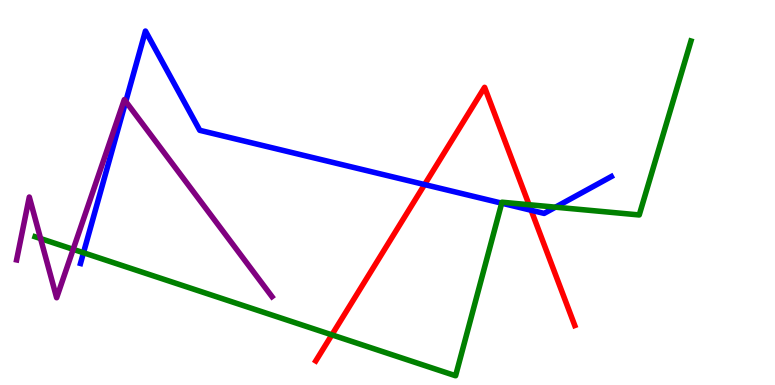[{'lines': ['blue', 'red'], 'intersections': [{'x': 5.48, 'y': 5.21}, {'x': 6.85, 'y': 4.54}]}, {'lines': ['green', 'red'], 'intersections': [{'x': 4.28, 'y': 1.3}, {'x': 6.83, 'y': 4.68}]}, {'lines': ['purple', 'red'], 'intersections': []}, {'lines': ['blue', 'green'], 'intersections': [{'x': 1.08, 'y': 3.44}, {'x': 6.47, 'y': 4.72}, {'x': 7.17, 'y': 4.62}]}, {'lines': ['blue', 'purple'], 'intersections': [{'x': 1.62, 'y': 7.36}]}, {'lines': ['green', 'purple'], 'intersections': [{'x': 0.524, 'y': 3.8}, {'x': 0.944, 'y': 3.52}]}]